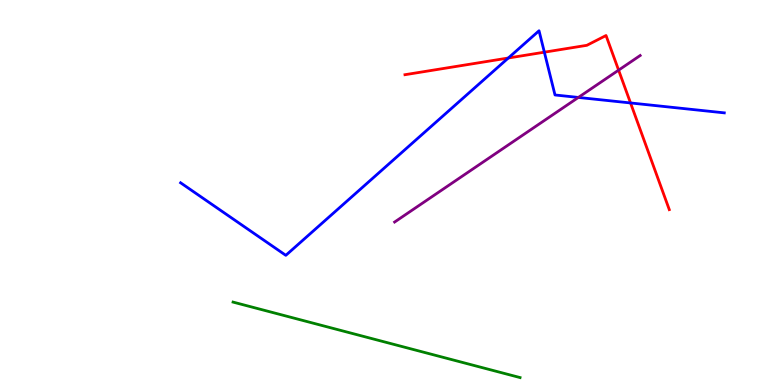[{'lines': ['blue', 'red'], 'intersections': [{'x': 6.56, 'y': 8.49}, {'x': 7.02, 'y': 8.64}, {'x': 8.14, 'y': 7.33}]}, {'lines': ['green', 'red'], 'intersections': []}, {'lines': ['purple', 'red'], 'intersections': [{'x': 7.98, 'y': 8.18}]}, {'lines': ['blue', 'green'], 'intersections': []}, {'lines': ['blue', 'purple'], 'intersections': [{'x': 7.46, 'y': 7.47}]}, {'lines': ['green', 'purple'], 'intersections': []}]